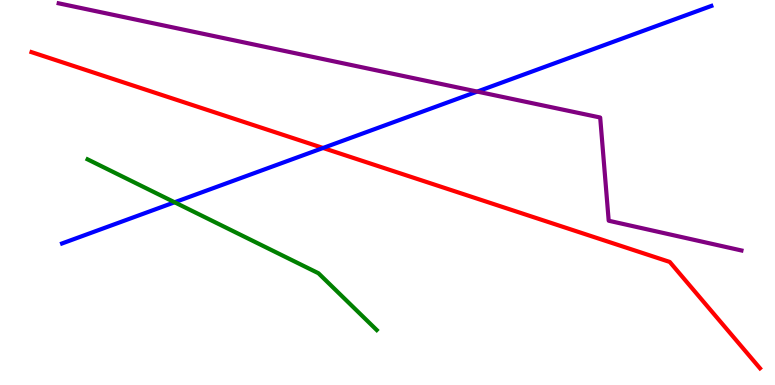[{'lines': ['blue', 'red'], 'intersections': [{'x': 4.17, 'y': 6.16}]}, {'lines': ['green', 'red'], 'intersections': []}, {'lines': ['purple', 'red'], 'intersections': []}, {'lines': ['blue', 'green'], 'intersections': [{'x': 2.25, 'y': 4.75}]}, {'lines': ['blue', 'purple'], 'intersections': [{'x': 6.16, 'y': 7.62}]}, {'lines': ['green', 'purple'], 'intersections': []}]